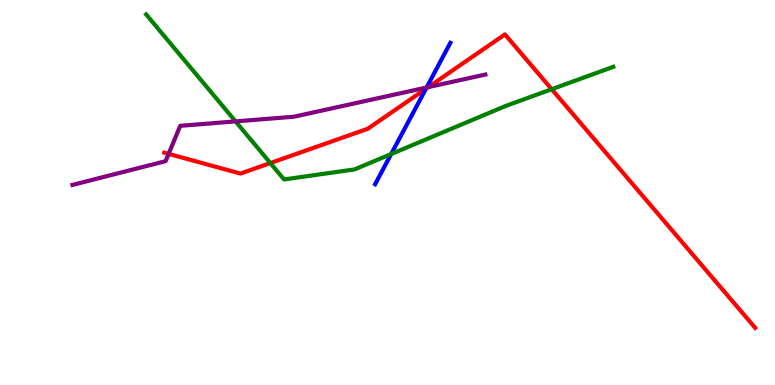[{'lines': ['blue', 'red'], 'intersections': [{'x': 5.5, 'y': 7.69}]}, {'lines': ['green', 'red'], 'intersections': [{'x': 3.49, 'y': 5.76}, {'x': 7.12, 'y': 7.68}]}, {'lines': ['purple', 'red'], 'intersections': [{'x': 2.18, 'y': 6.0}, {'x': 5.53, 'y': 7.74}]}, {'lines': ['blue', 'green'], 'intersections': [{'x': 5.05, 'y': 6.0}]}, {'lines': ['blue', 'purple'], 'intersections': [{'x': 5.5, 'y': 7.73}]}, {'lines': ['green', 'purple'], 'intersections': [{'x': 3.04, 'y': 6.85}]}]